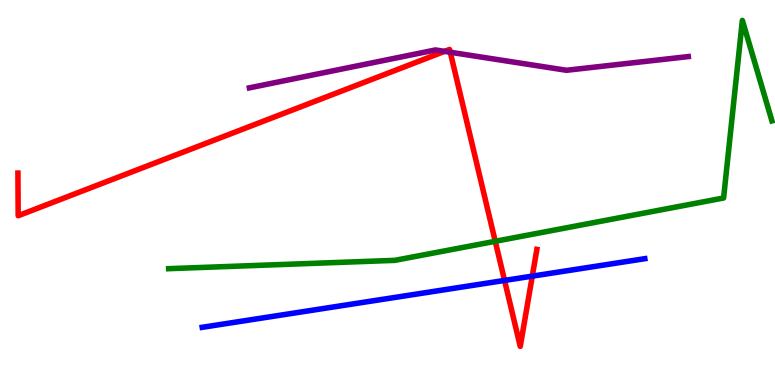[{'lines': ['blue', 'red'], 'intersections': [{'x': 6.51, 'y': 2.72}, {'x': 6.87, 'y': 2.83}]}, {'lines': ['green', 'red'], 'intersections': [{'x': 6.39, 'y': 3.73}]}, {'lines': ['purple', 'red'], 'intersections': [{'x': 5.74, 'y': 8.67}, {'x': 5.81, 'y': 8.64}]}, {'lines': ['blue', 'green'], 'intersections': []}, {'lines': ['blue', 'purple'], 'intersections': []}, {'lines': ['green', 'purple'], 'intersections': []}]